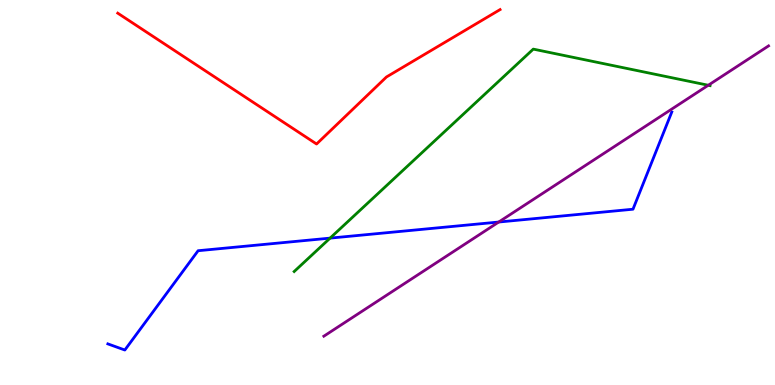[{'lines': ['blue', 'red'], 'intersections': []}, {'lines': ['green', 'red'], 'intersections': []}, {'lines': ['purple', 'red'], 'intersections': []}, {'lines': ['blue', 'green'], 'intersections': [{'x': 4.26, 'y': 3.81}]}, {'lines': ['blue', 'purple'], 'intersections': [{'x': 6.44, 'y': 4.23}]}, {'lines': ['green', 'purple'], 'intersections': [{'x': 9.14, 'y': 7.79}]}]